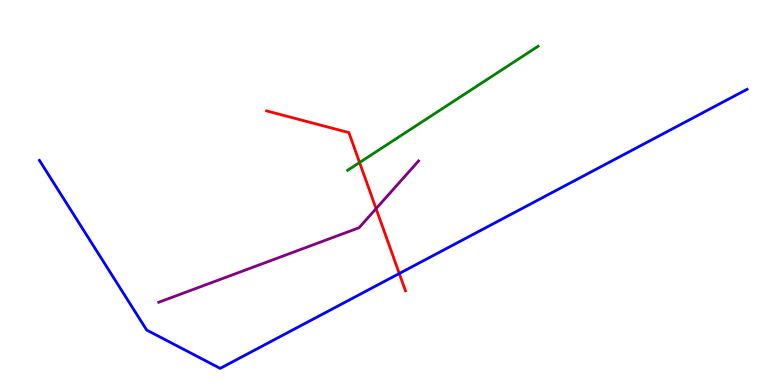[{'lines': ['blue', 'red'], 'intersections': [{'x': 5.15, 'y': 2.9}]}, {'lines': ['green', 'red'], 'intersections': [{'x': 4.64, 'y': 5.78}]}, {'lines': ['purple', 'red'], 'intersections': [{'x': 4.85, 'y': 4.58}]}, {'lines': ['blue', 'green'], 'intersections': []}, {'lines': ['blue', 'purple'], 'intersections': []}, {'lines': ['green', 'purple'], 'intersections': []}]